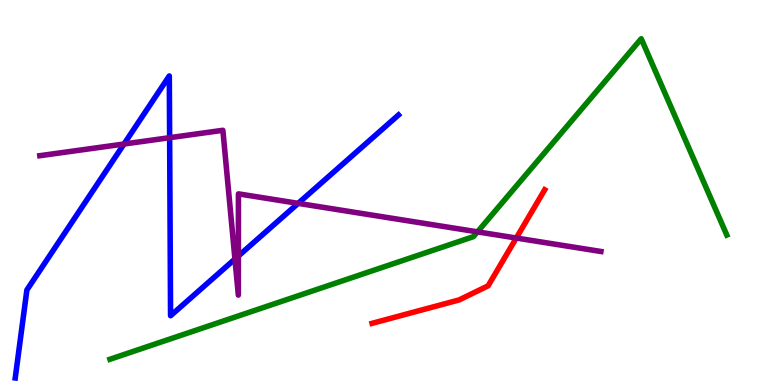[{'lines': ['blue', 'red'], 'intersections': []}, {'lines': ['green', 'red'], 'intersections': []}, {'lines': ['purple', 'red'], 'intersections': [{'x': 6.66, 'y': 3.82}]}, {'lines': ['blue', 'green'], 'intersections': []}, {'lines': ['blue', 'purple'], 'intersections': [{'x': 1.6, 'y': 6.26}, {'x': 2.19, 'y': 6.42}, {'x': 3.03, 'y': 3.27}, {'x': 3.08, 'y': 3.35}, {'x': 3.85, 'y': 4.72}]}, {'lines': ['green', 'purple'], 'intersections': [{'x': 6.16, 'y': 3.98}]}]